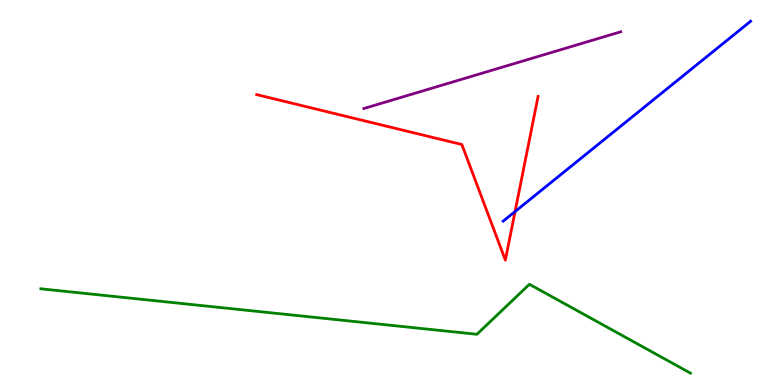[{'lines': ['blue', 'red'], 'intersections': [{'x': 6.65, 'y': 4.51}]}, {'lines': ['green', 'red'], 'intersections': []}, {'lines': ['purple', 'red'], 'intersections': []}, {'lines': ['blue', 'green'], 'intersections': []}, {'lines': ['blue', 'purple'], 'intersections': []}, {'lines': ['green', 'purple'], 'intersections': []}]